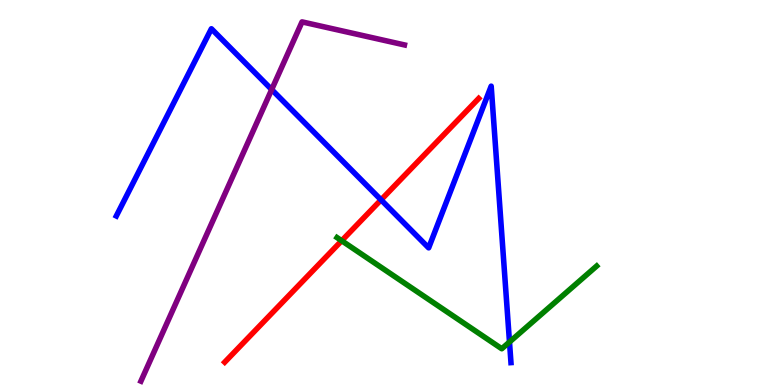[{'lines': ['blue', 'red'], 'intersections': [{'x': 4.92, 'y': 4.81}]}, {'lines': ['green', 'red'], 'intersections': [{'x': 4.41, 'y': 3.75}]}, {'lines': ['purple', 'red'], 'intersections': []}, {'lines': ['blue', 'green'], 'intersections': [{'x': 6.57, 'y': 1.12}]}, {'lines': ['blue', 'purple'], 'intersections': [{'x': 3.51, 'y': 7.67}]}, {'lines': ['green', 'purple'], 'intersections': []}]